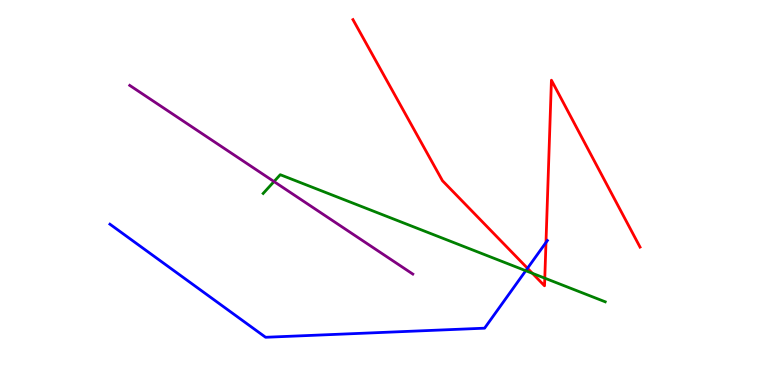[{'lines': ['blue', 'red'], 'intersections': [{'x': 6.81, 'y': 3.03}, {'x': 7.04, 'y': 3.7}]}, {'lines': ['green', 'red'], 'intersections': [{'x': 6.87, 'y': 2.9}, {'x': 7.03, 'y': 2.78}]}, {'lines': ['purple', 'red'], 'intersections': []}, {'lines': ['blue', 'green'], 'intersections': [{'x': 6.78, 'y': 2.97}]}, {'lines': ['blue', 'purple'], 'intersections': []}, {'lines': ['green', 'purple'], 'intersections': [{'x': 3.54, 'y': 5.28}]}]